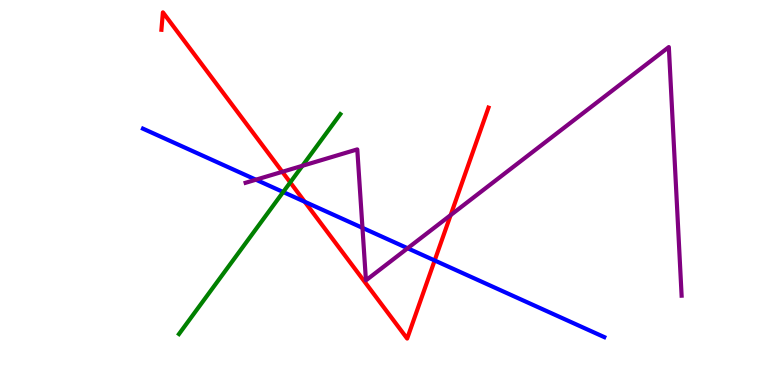[{'lines': ['blue', 'red'], 'intersections': [{'x': 3.93, 'y': 4.76}, {'x': 5.61, 'y': 3.23}]}, {'lines': ['green', 'red'], 'intersections': [{'x': 3.74, 'y': 5.26}]}, {'lines': ['purple', 'red'], 'intersections': [{'x': 3.64, 'y': 5.54}, {'x': 5.81, 'y': 4.41}]}, {'lines': ['blue', 'green'], 'intersections': [{'x': 3.65, 'y': 5.01}]}, {'lines': ['blue', 'purple'], 'intersections': [{'x': 3.3, 'y': 5.33}, {'x': 4.68, 'y': 4.08}, {'x': 5.26, 'y': 3.55}]}, {'lines': ['green', 'purple'], 'intersections': [{'x': 3.9, 'y': 5.69}]}]